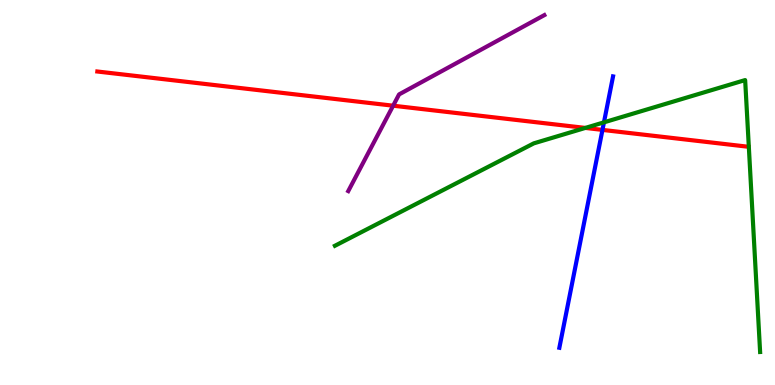[{'lines': ['blue', 'red'], 'intersections': [{'x': 7.77, 'y': 6.63}]}, {'lines': ['green', 'red'], 'intersections': [{'x': 7.55, 'y': 6.68}]}, {'lines': ['purple', 'red'], 'intersections': [{'x': 5.07, 'y': 7.25}]}, {'lines': ['blue', 'green'], 'intersections': [{'x': 7.79, 'y': 6.82}]}, {'lines': ['blue', 'purple'], 'intersections': []}, {'lines': ['green', 'purple'], 'intersections': []}]